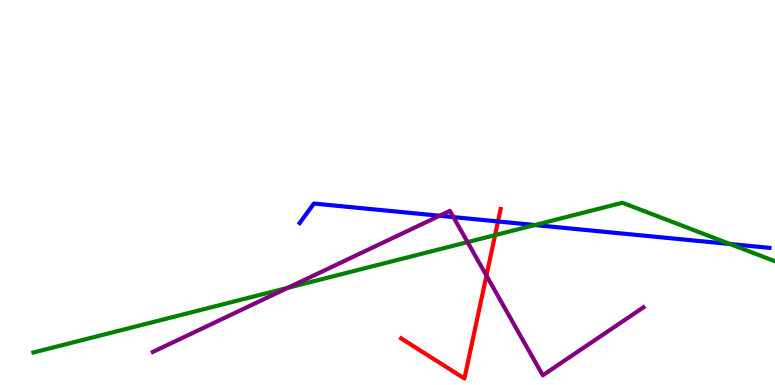[{'lines': ['blue', 'red'], 'intersections': [{'x': 6.43, 'y': 4.25}]}, {'lines': ['green', 'red'], 'intersections': [{'x': 6.39, 'y': 3.89}]}, {'lines': ['purple', 'red'], 'intersections': [{'x': 6.28, 'y': 2.84}]}, {'lines': ['blue', 'green'], 'intersections': [{'x': 6.9, 'y': 4.16}, {'x': 9.42, 'y': 3.66}]}, {'lines': ['blue', 'purple'], 'intersections': [{'x': 5.67, 'y': 4.4}, {'x': 5.85, 'y': 4.36}]}, {'lines': ['green', 'purple'], 'intersections': [{'x': 3.71, 'y': 2.52}, {'x': 6.03, 'y': 3.71}]}]